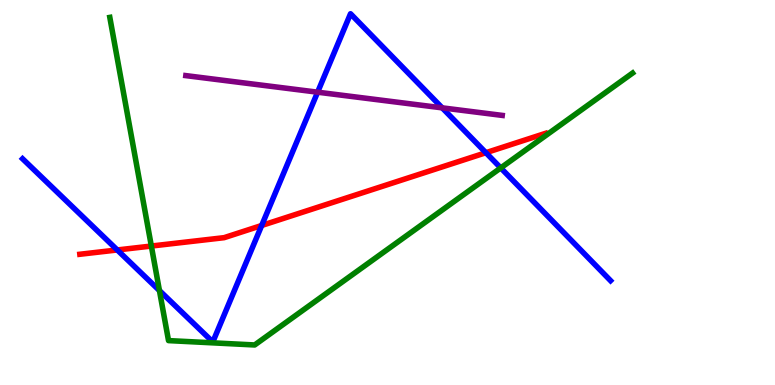[{'lines': ['blue', 'red'], 'intersections': [{'x': 1.51, 'y': 3.51}, {'x': 3.38, 'y': 4.14}, {'x': 6.27, 'y': 6.03}]}, {'lines': ['green', 'red'], 'intersections': [{'x': 1.95, 'y': 3.61}]}, {'lines': ['purple', 'red'], 'intersections': []}, {'lines': ['blue', 'green'], 'intersections': [{'x': 2.06, 'y': 2.45}, {'x': 6.46, 'y': 5.64}]}, {'lines': ['blue', 'purple'], 'intersections': [{'x': 4.1, 'y': 7.61}, {'x': 5.71, 'y': 7.2}]}, {'lines': ['green', 'purple'], 'intersections': []}]